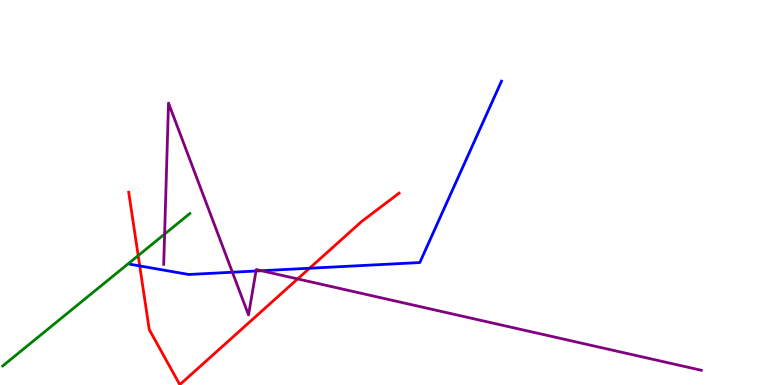[{'lines': ['blue', 'red'], 'intersections': [{'x': 1.8, 'y': 3.09}, {'x': 3.99, 'y': 3.03}]}, {'lines': ['green', 'red'], 'intersections': [{'x': 1.78, 'y': 3.36}]}, {'lines': ['purple', 'red'], 'intersections': [{'x': 3.84, 'y': 2.76}]}, {'lines': ['blue', 'green'], 'intersections': []}, {'lines': ['blue', 'purple'], 'intersections': [{'x': 3.0, 'y': 2.93}, {'x': 3.3, 'y': 2.96}, {'x': 3.37, 'y': 2.97}]}, {'lines': ['green', 'purple'], 'intersections': [{'x': 2.12, 'y': 3.92}]}]